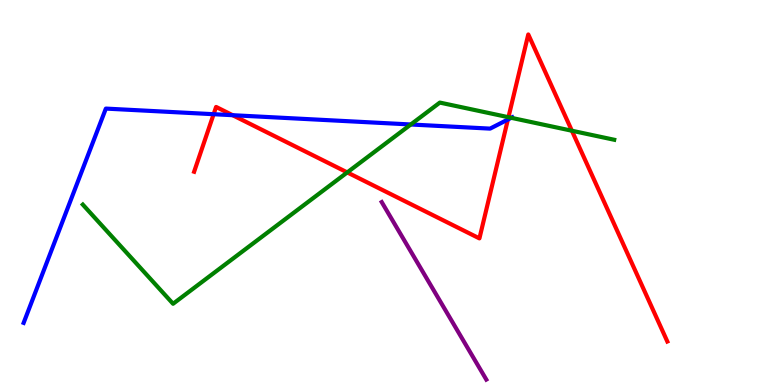[{'lines': ['blue', 'red'], 'intersections': [{'x': 2.76, 'y': 7.03}, {'x': 3.0, 'y': 7.01}, {'x': 6.55, 'y': 6.9}]}, {'lines': ['green', 'red'], 'intersections': [{'x': 4.48, 'y': 5.52}, {'x': 6.56, 'y': 6.96}, {'x': 7.38, 'y': 6.6}]}, {'lines': ['purple', 'red'], 'intersections': []}, {'lines': ['blue', 'green'], 'intersections': [{'x': 5.3, 'y': 6.77}, {'x': 6.6, 'y': 6.94}]}, {'lines': ['blue', 'purple'], 'intersections': []}, {'lines': ['green', 'purple'], 'intersections': []}]